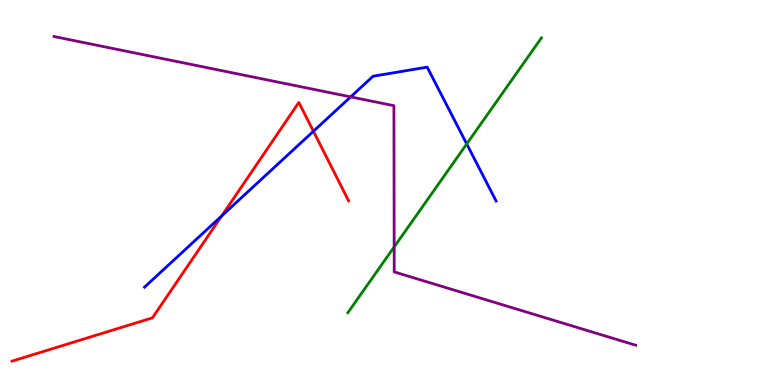[{'lines': ['blue', 'red'], 'intersections': [{'x': 2.86, 'y': 4.39}, {'x': 4.04, 'y': 6.59}]}, {'lines': ['green', 'red'], 'intersections': []}, {'lines': ['purple', 'red'], 'intersections': []}, {'lines': ['blue', 'green'], 'intersections': [{'x': 6.02, 'y': 6.26}]}, {'lines': ['blue', 'purple'], 'intersections': [{'x': 4.52, 'y': 7.48}]}, {'lines': ['green', 'purple'], 'intersections': [{'x': 5.09, 'y': 3.59}]}]